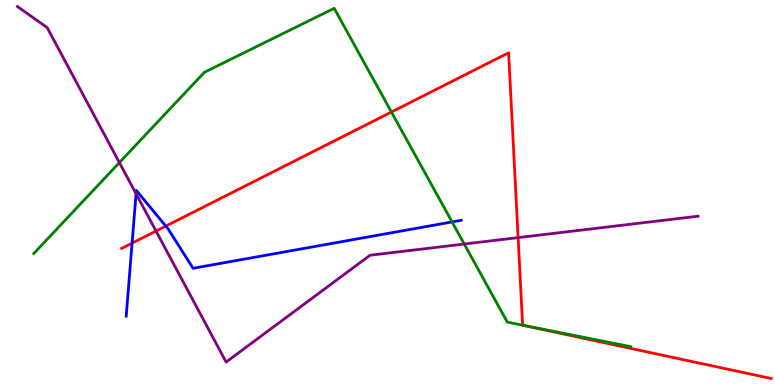[{'lines': ['blue', 'red'], 'intersections': [{'x': 1.7, 'y': 3.68}, {'x': 2.14, 'y': 4.13}]}, {'lines': ['green', 'red'], 'intersections': [{'x': 5.05, 'y': 7.09}, {'x': 6.74, 'y': 1.55}]}, {'lines': ['purple', 'red'], 'intersections': [{'x': 2.01, 'y': 4.0}, {'x': 6.69, 'y': 3.83}]}, {'lines': ['blue', 'green'], 'intersections': [{'x': 5.83, 'y': 4.24}]}, {'lines': ['blue', 'purple'], 'intersections': [{'x': 1.76, 'y': 4.97}]}, {'lines': ['green', 'purple'], 'intersections': [{'x': 1.54, 'y': 5.78}, {'x': 5.99, 'y': 3.66}]}]